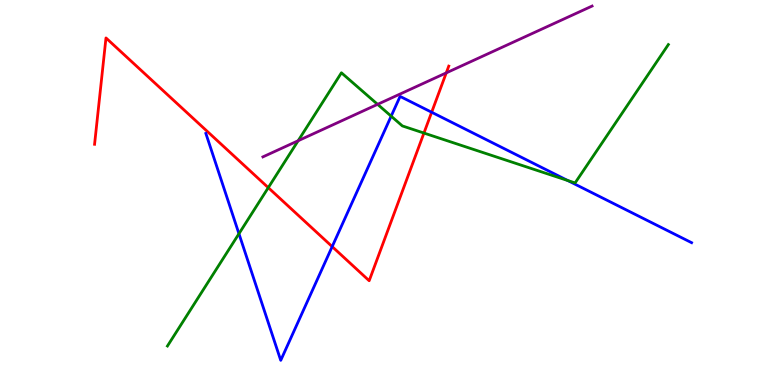[{'lines': ['blue', 'red'], 'intersections': [{'x': 4.29, 'y': 3.59}, {'x': 5.57, 'y': 7.08}]}, {'lines': ['green', 'red'], 'intersections': [{'x': 3.46, 'y': 5.13}, {'x': 5.47, 'y': 6.54}]}, {'lines': ['purple', 'red'], 'intersections': [{'x': 5.76, 'y': 8.11}]}, {'lines': ['blue', 'green'], 'intersections': [{'x': 3.08, 'y': 3.93}, {'x': 5.05, 'y': 6.98}, {'x': 7.32, 'y': 5.31}]}, {'lines': ['blue', 'purple'], 'intersections': []}, {'lines': ['green', 'purple'], 'intersections': [{'x': 3.85, 'y': 6.34}, {'x': 4.87, 'y': 7.29}]}]